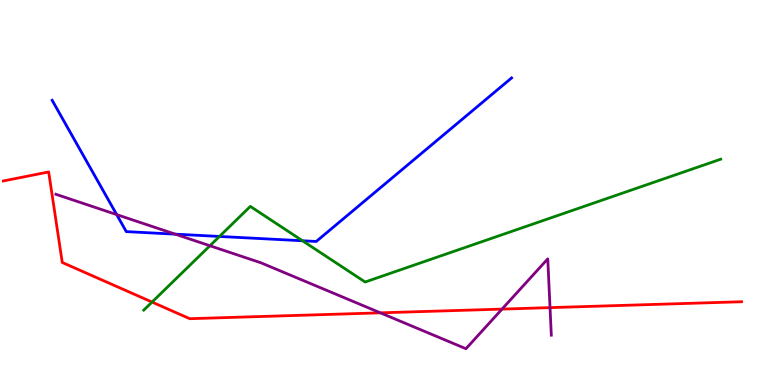[{'lines': ['blue', 'red'], 'intersections': []}, {'lines': ['green', 'red'], 'intersections': [{'x': 1.96, 'y': 2.15}]}, {'lines': ['purple', 'red'], 'intersections': [{'x': 4.91, 'y': 1.87}, {'x': 6.48, 'y': 1.97}, {'x': 7.1, 'y': 2.01}]}, {'lines': ['blue', 'green'], 'intersections': [{'x': 2.83, 'y': 3.86}, {'x': 3.9, 'y': 3.75}]}, {'lines': ['blue', 'purple'], 'intersections': [{'x': 1.51, 'y': 4.43}, {'x': 2.26, 'y': 3.92}]}, {'lines': ['green', 'purple'], 'intersections': [{'x': 2.71, 'y': 3.62}]}]